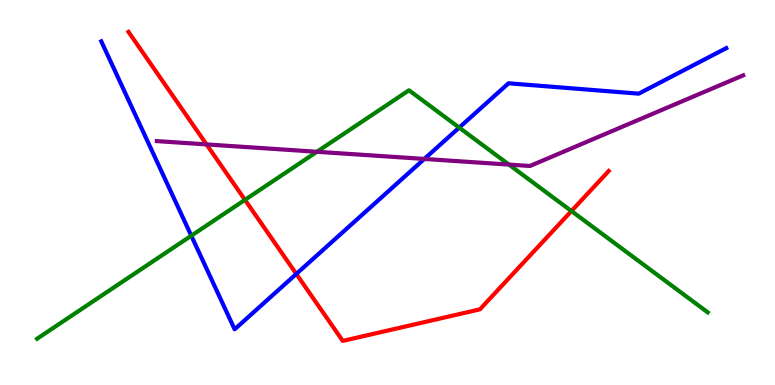[{'lines': ['blue', 'red'], 'intersections': [{'x': 3.82, 'y': 2.89}]}, {'lines': ['green', 'red'], 'intersections': [{'x': 3.16, 'y': 4.81}, {'x': 7.37, 'y': 4.52}]}, {'lines': ['purple', 'red'], 'intersections': [{'x': 2.66, 'y': 6.25}]}, {'lines': ['blue', 'green'], 'intersections': [{'x': 2.47, 'y': 3.88}, {'x': 5.93, 'y': 6.69}]}, {'lines': ['blue', 'purple'], 'intersections': [{'x': 5.48, 'y': 5.87}]}, {'lines': ['green', 'purple'], 'intersections': [{'x': 4.09, 'y': 6.06}, {'x': 6.57, 'y': 5.73}]}]